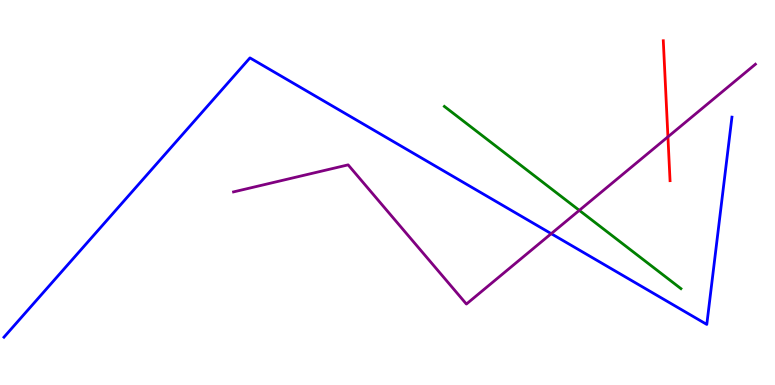[{'lines': ['blue', 'red'], 'intersections': []}, {'lines': ['green', 'red'], 'intersections': []}, {'lines': ['purple', 'red'], 'intersections': [{'x': 8.62, 'y': 6.45}]}, {'lines': ['blue', 'green'], 'intersections': []}, {'lines': ['blue', 'purple'], 'intersections': [{'x': 7.11, 'y': 3.93}]}, {'lines': ['green', 'purple'], 'intersections': [{'x': 7.47, 'y': 4.54}]}]